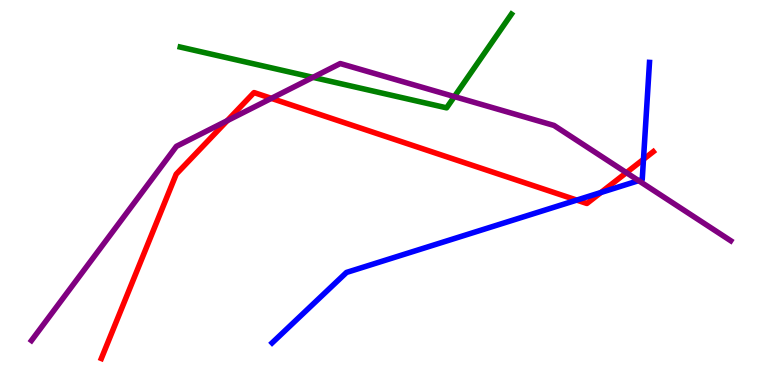[{'lines': ['blue', 'red'], 'intersections': [{'x': 7.44, 'y': 4.8}, {'x': 7.75, 'y': 5.0}, {'x': 8.3, 'y': 5.86}]}, {'lines': ['green', 'red'], 'intersections': []}, {'lines': ['purple', 'red'], 'intersections': [{'x': 2.93, 'y': 6.87}, {'x': 3.5, 'y': 7.45}, {'x': 8.08, 'y': 5.52}]}, {'lines': ['blue', 'green'], 'intersections': []}, {'lines': ['blue', 'purple'], 'intersections': [{'x': 8.24, 'y': 5.31}]}, {'lines': ['green', 'purple'], 'intersections': [{'x': 4.04, 'y': 7.99}, {'x': 5.86, 'y': 7.49}]}]